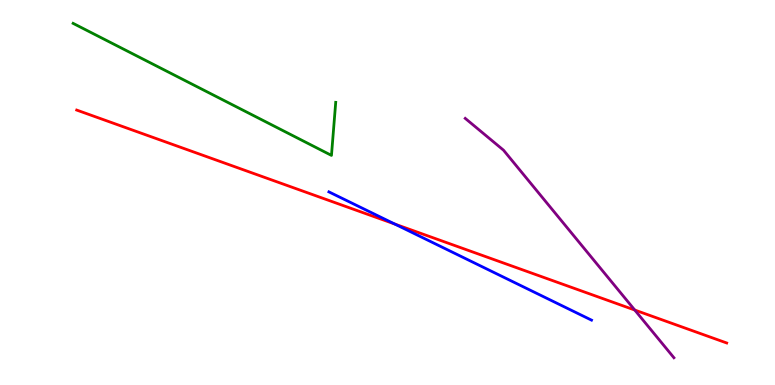[{'lines': ['blue', 'red'], 'intersections': [{'x': 5.09, 'y': 4.18}]}, {'lines': ['green', 'red'], 'intersections': []}, {'lines': ['purple', 'red'], 'intersections': [{'x': 8.19, 'y': 1.95}]}, {'lines': ['blue', 'green'], 'intersections': []}, {'lines': ['blue', 'purple'], 'intersections': []}, {'lines': ['green', 'purple'], 'intersections': []}]